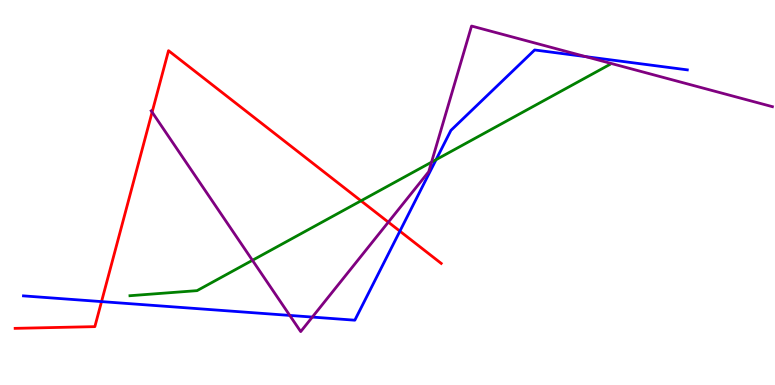[{'lines': ['blue', 'red'], 'intersections': [{'x': 1.31, 'y': 2.17}, {'x': 5.16, 'y': 4.0}]}, {'lines': ['green', 'red'], 'intersections': [{'x': 4.66, 'y': 4.78}]}, {'lines': ['purple', 'red'], 'intersections': [{'x': 1.96, 'y': 7.09}, {'x': 5.01, 'y': 4.23}]}, {'lines': ['blue', 'green'], 'intersections': [{'x': 5.63, 'y': 5.85}]}, {'lines': ['blue', 'purple'], 'intersections': [{'x': 3.74, 'y': 1.81}, {'x': 4.03, 'y': 1.76}, {'x': 7.56, 'y': 8.53}]}, {'lines': ['green', 'purple'], 'intersections': [{'x': 3.26, 'y': 3.24}, {'x': 5.57, 'y': 5.79}]}]